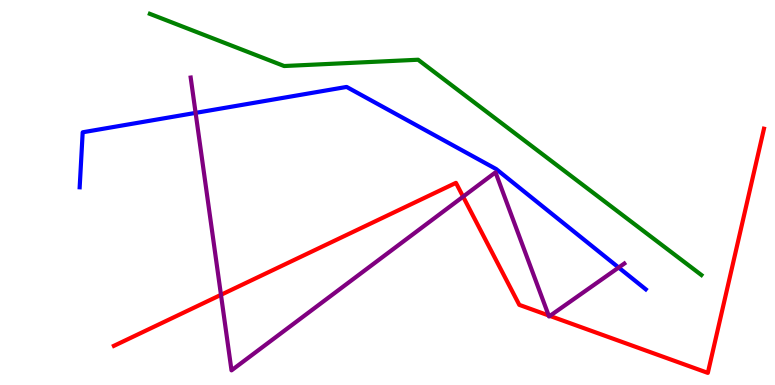[{'lines': ['blue', 'red'], 'intersections': []}, {'lines': ['green', 'red'], 'intersections': []}, {'lines': ['purple', 'red'], 'intersections': [{'x': 2.85, 'y': 2.34}, {'x': 5.98, 'y': 4.89}, {'x': 7.08, 'y': 1.81}, {'x': 7.1, 'y': 1.79}]}, {'lines': ['blue', 'green'], 'intersections': []}, {'lines': ['blue', 'purple'], 'intersections': [{'x': 2.52, 'y': 7.07}, {'x': 7.98, 'y': 3.05}]}, {'lines': ['green', 'purple'], 'intersections': []}]